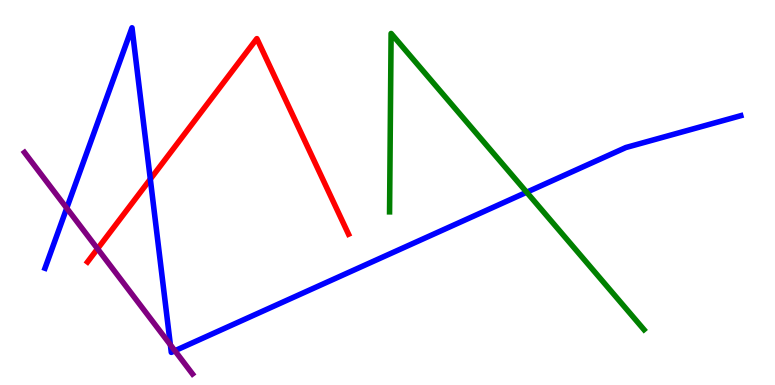[{'lines': ['blue', 'red'], 'intersections': [{'x': 1.94, 'y': 5.35}]}, {'lines': ['green', 'red'], 'intersections': []}, {'lines': ['purple', 'red'], 'intersections': [{'x': 1.26, 'y': 3.54}]}, {'lines': ['blue', 'green'], 'intersections': [{'x': 6.8, 'y': 5.01}]}, {'lines': ['blue', 'purple'], 'intersections': [{'x': 0.861, 'y': 4.59}, {'x': 2.2, 'y': 1.04}, {'x': 2.26, 'y': 0.89}]}, {'lines': ['green', 'purple'], 'intersections': []}]